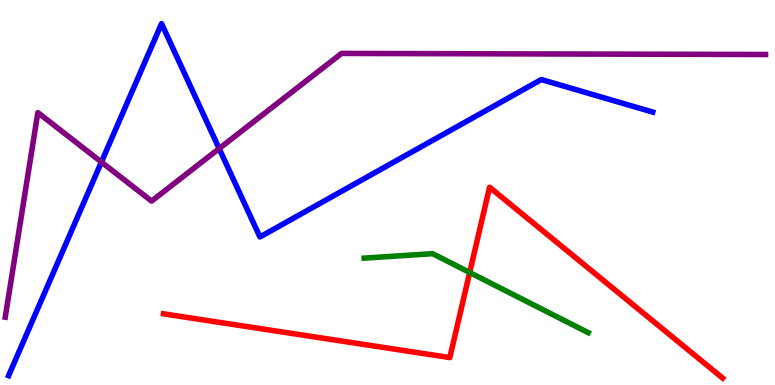[{'lines': ['blue', 'red'], 'intersections': []}, {'lines': ['green', 'red'], 'intersections': [{'x': 6.06, 'y': 2.92}]}, {'lines': ['purple', 'red'], 'intersections': []}, {'lines': ['blue', 'green'], 'intersections': []}, {'lines': ['blue', 'purple'], 'intersections': [{'x': 1.31, 'y': 5.79}, {'x': 2.83, 'y': 6.14}]}, {'lines': ['green', 'purple'], 'intersections': []}]